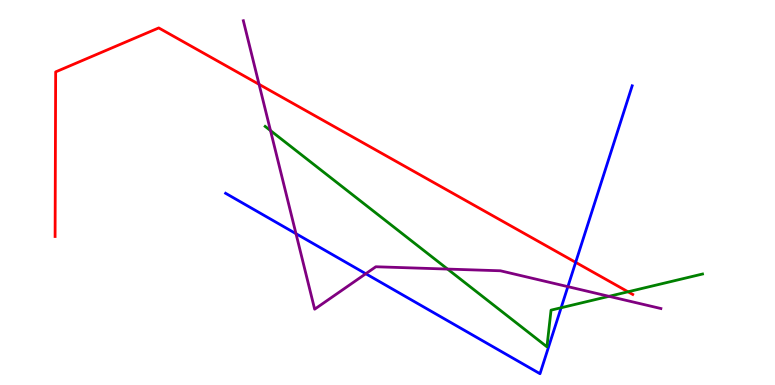[{'lines': ['blue', 'red'], 'intersections': [{'x': 7.43, 'y': 3.19}]}, {'lines': ['green', 'red'], 'intersections': [{'x': 8.1, 'y': 2.42}]}, {'lines': ['purple', 'red'], 'intersections': [{'x': 3.34, 'y': 7.81}]}, {'lines': ['blue', 'green'], 'intersections': [{'x': 7.24, 'y': 2.01}]}, {'lines': ['blue', 'purple'], 'intersections': [{'x': 3.82, 'y': 3.93}, {'x': 4.72, 'y': 2.89}, {'x': 7.33, 'y': 2.55}]}, {'lines': ['green', 'purple'], 'intersections': [{'x': 3.49, 'y': 6.61}, {'x': 5.78, 'y': 3.01}, {'x': 7.86, 'y': 2.3}]}]